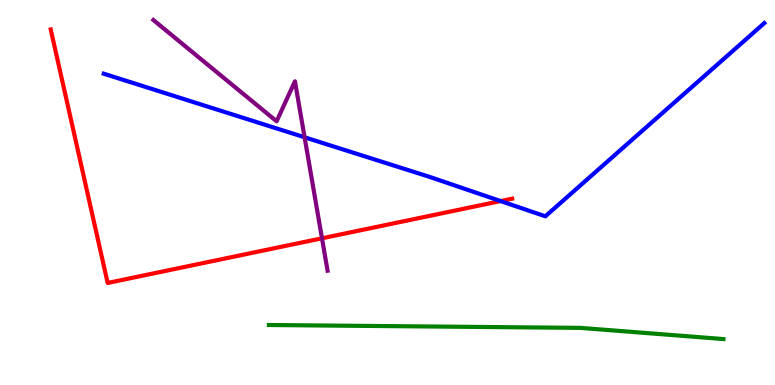[{'lines': ['blue', 'red'], 'intersections': [{'x': 6.46, 'y': 4.78}]}, {'lines': ['green', 'red'], 'intersections': []}, {'lines': ['purple', 'red'], 'intersections': [{'x': 4.15, 'y': 3.81}]}, {'lines': ['blue', 'green'], 'intersections': []}, {'lines': ['blue', 'purple'], 'intersections': [{'x': 3.93, 'y': 6.43}]}, {'lines': ['green', 'purple'], 'intersections': []}]